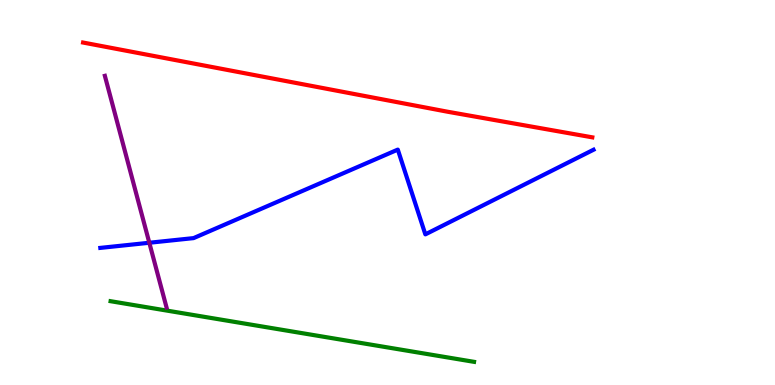[{'lines': ['blue', 'red'], 'intersections': []}, {'lines': ['green', 'red'], 'intersections': []}, {'lines': ['purple', 'red'], 'intersections': []}, {'lines': ['blue', 'green'], 'intersections': []}, {'lines': ['blue', 'purple'], 'intersections': [{'x': 1.93, 'y': 3.69}]}, {'lines': ['green', 'purple'], 'intersections': []}]